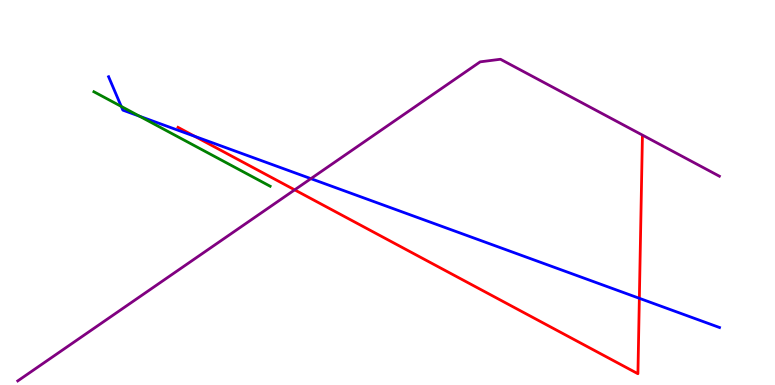[{'lines': ['blue', 'red'], 'intersections': [{'x': 2.51, 'y': 6.46}, {'x': 8.25, 'y': 2.25}]}, {'lines': ['green', 'red'], 'intersections': []}, {'lines': ['purple', 'red'], 'intersections': [{'x': 3.8, 'y': 5.07}]}, {'lines': ['blue', 'green'], 'intersections': [{'x': 1.56, 'y': 7.24}, {'x': 1.8, 'y': 6.98}]}, {'lines': ['blue', 'purple'], 'intersections': [{'x': 4.01, 'y': 5.36}]}, {'lines': ['green', 'purple'], 'intersections': []}]